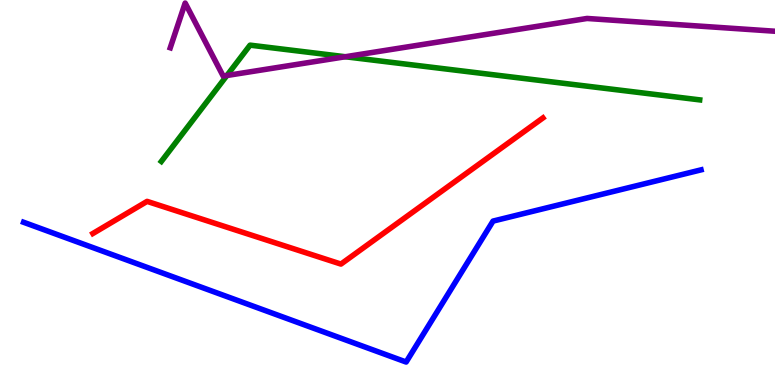[{'lines': ['blue', 'red'], 'intersections': []}, {'lines': ['green', 'red'], 'intersections': []}, {'lines': ['purple', 'red'], 'intersections': []}, {'lines': ['blue', 'green'], 'intersections': []}, {'lines': ['blue', 'purple'], 'intersections': []}, {'lines': ['green', 'purple'], 'intersections': [{'x': 2.93, 'y': 8.04}, {'x': 4.46, 'y': 8.53}]}]